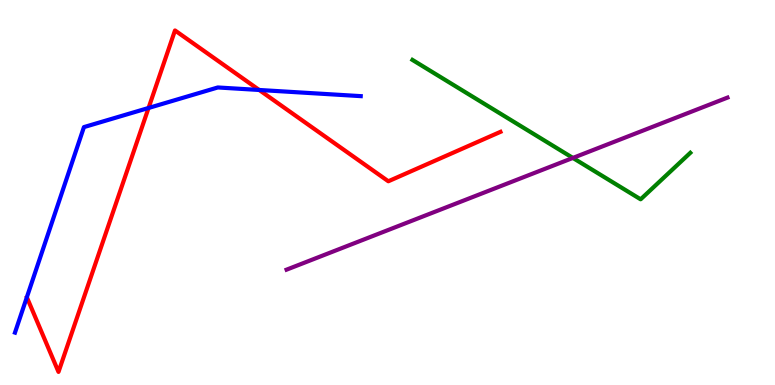[{'lines': ['blue', 'red'], 'intersections': [{'x': 1.92, 'y': 7.2}, {'x': 3.34, 'y': 7.66}]}, {'lines': ['green', 'red'], 'intersections': []}, {'lines': ['purple', 'red'], 'intersections': []}, {'lines': ['blue', 'green'], 'intersections': []}, {'lines': ['blue', 'purple'], 'intersections': []}, {'lines': ['green', 'purple'], 'intersections': [{'x': 7.39, 'y': 5.9}]}]